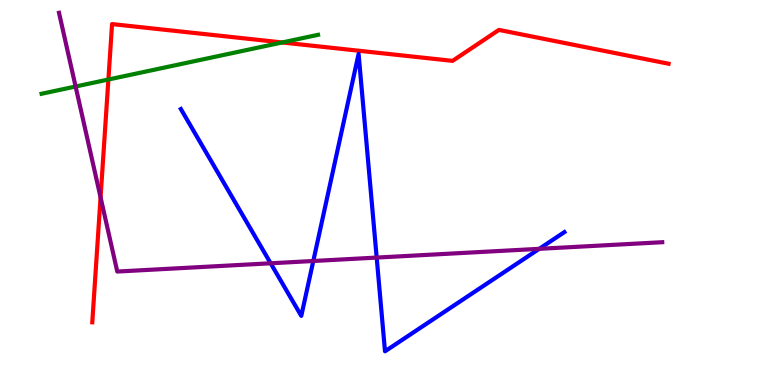[{'lines': ['blue', 'red'], 'intersections': []}, {'lines': ['green', 'red'], 'intersections': [{'x': 1.4, 'y': 7.93}, {'x': 3.64, 'y': 8.9}]}, {'lines': ['purple', 'red'], 'intersections': [{'x': 1.3, 'y': 4.87}]}, {'lines': ['blue', 'green'], 'intersections': []}, {'lines': ['blue', 'purple'], 'intersections': [{'x': 3.49, 'y': 3.16}, {'x': 4.04, 'y': 3.22}, {'x': 4.86, 'y': 3.31}, {'x': 6.96, 'y': 3.54}]}, {'lines': ['green', 'purple'], 'intersections': [{'x': 0.976, 'y': 7.75}]}]